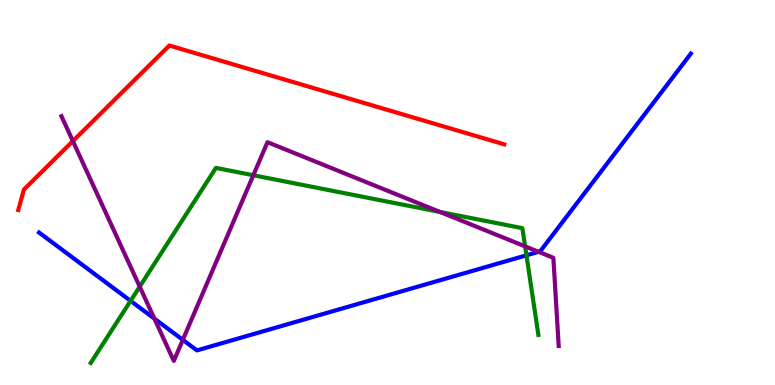[{'lines': ['blue', 'red'], 'intersections': []}, {'lines': ['green', 'red'], 'intersections': []}, {'lines': ['purple', 'red'], 'intersections': [{'x': 0.94, 'y': 6.34}]}, {'lines': ['blue', 'green'], 'intersections': [{'x': 1.68, 'y': 2.19}, {'x': 6.79, 'y': 3.37}]}, {'lines': ['blue', 'purple'], 'intersections': [{'x': 1.99, 'y': 1.72}, {'x': 2.36, 'y': 1.17}, {'x': 6.95, 'y': 3.46}]}, {'lines': ['green', 'purple'], 'intersections': [{'x': 1.8, 'y': 2.55}, {'x': 3.27, 'y': 5.45}, {'x': 5.68, 'y': 4.49}, {'x': 6.78, 'y': 3.6}]}]